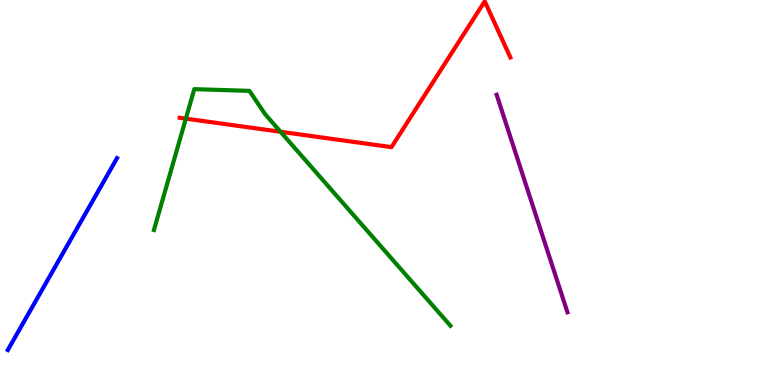[{'lines': ['blue', 'red'], 'intersections': []}, {'lines': ['green', 'red'], 'intersections': [{'x': 2.4, 'y': 6.92}, {'x': 3.62, 'y': 6.58}]}, {'lines': ['purple', 'red'], 'intersections': []}, {'lines': ['blue', 'green'], 'intersections': []}, {'lines': ['blue', 'purple'], 'intersections': []}, {'lines': ['green', 'purple'], 'intersections': []}]